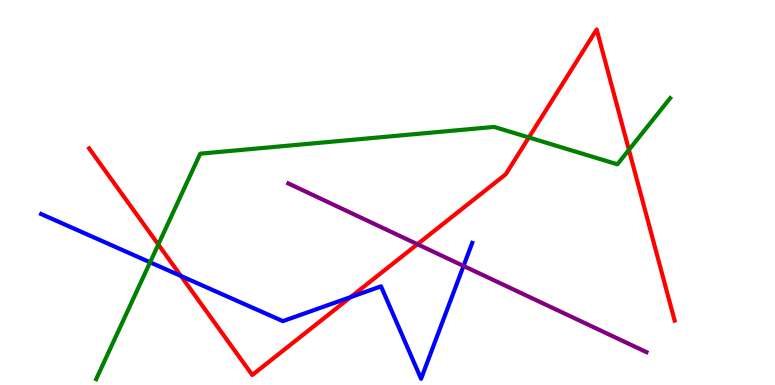[{'lines': ['blue', 'red'], 'intersections': [{'x': 2.34, 'y': 2.83}, {'x': 4.52, 'y': 2.28}]}, {'lines': ['green', 'red'], 'intersections': [{'x': 2.04, 'y': 3.65}, {'x': 6.82, 'y': 6.43}, {'x': 8.12, 'y': 6.11}]}, {'lines': ['purple', 'red'], 'intersections': [{'x': 5.39, 'y': 3.66}]}, {'lines': ['blue', 'green'], 'intersections': [{'x': 1.94, 'y': 3.19}]}, {'lines': ['blue', 'purple'], 'intersections': [{'x': 5.98, 'y': 3.09}]}, {'lines': ['green', 'purple'], 'intersections': []}]